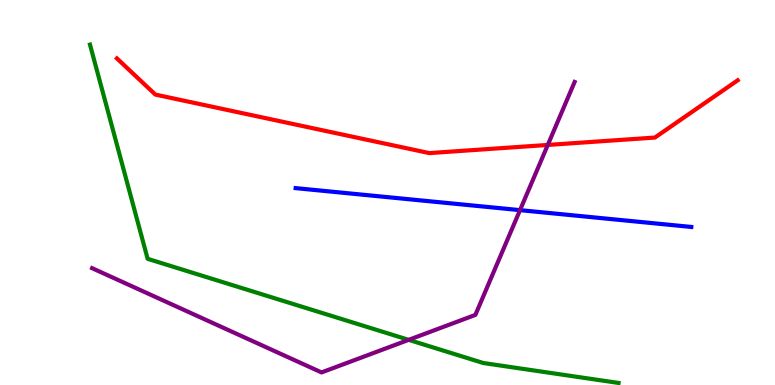[{'lines': ['blue', 'red'], 'intersections': []}, {'lines': ['green', 'red'], 'intersections': []}, {'lines': ['purple', 'red'], 'intersections': [{'x': 7.07, 'y': 6.24}]}, {'lines': ['blue', 'green'], 'intersections': []}, {'lines': ['blue', 'purple'], 'intersections': [{'x': 6.71, 'y': 4.54}]}, {'lines': ['green', 'purple'], 'intersections': [{'x': 5.27, 'y': 1.17}]}]